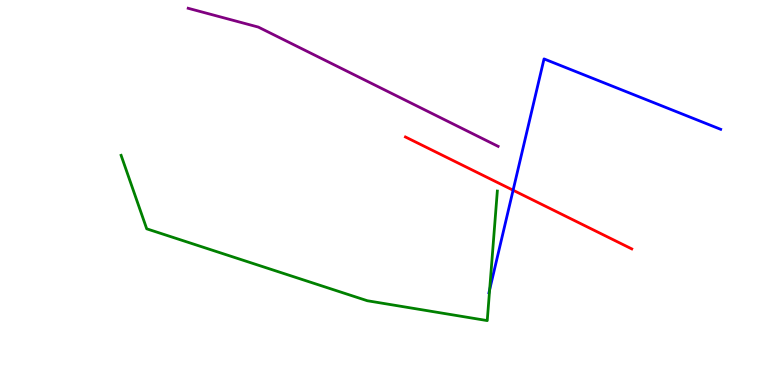[{'lines': ['blue', 'red'], 'intersections': [{'x': 6.62, 'y': 5.06}]}, {'lines': ['green', 'red'], 'intersections': []}, {'lines': ['purple', 'red'], 'intersections': []}, {'lines': ['blue', 'green'], 'intersections': [{'x': 6.32, 'y': 2.47}]}, {'lines': ['blue', 'purple'], 'intersections': []}, {'lines': ['green', 'purple'], 'intersections': []}]